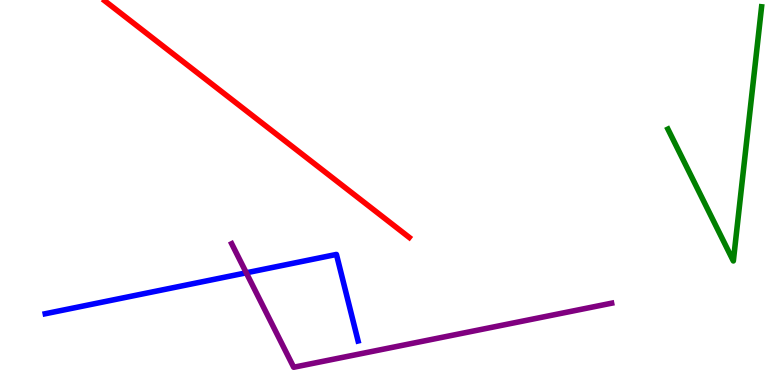[{'lines': ['blue', 'red'], 'intersections': []}, {'lines': ['green', 'red'], 'intersections': []}, {'lines': ['purple', 'red'], 'intersections': []}, {'lines': ['blue', 'green'], 'intersections': []}, {'lines': ['blue', 'purple'], 'intersections': [{'x': 3.18, 'y': 2.91}]}, {'lines': ['green', 'purple'], 'intersections': []}]